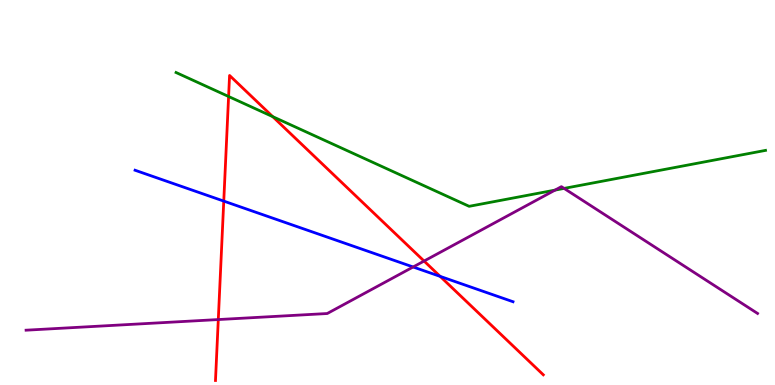[{'lines': ['blue', 'red'], 'intersections': [{'x': 2.89, 'y': 4.78}, {'x': 5.68, 'y': 2.82}]}, {'lines': ['green', 'red'], 'intersections': [{'x': 2.95, 'y': 7.49}, {'x': 3.52, 'y': 6.97}]}, {'lines': ['purple', 'red'], 'intersections': [{'x': 2.82, 'y': 1.7}, {'x': 5.47, 'y': 3.22}]}, {'lines': ['blue', 'green'], 'intersections': []}, {'lines': ['blue', 'purple'], 'intersections': [{'x': 5.33, 'y': 3.07}]}, {'lines': ['green', 'purple'], 'intersections': [{'x': 7.16, 'y': 5.06}, {'x': 7.28, 'y': 5.11}]}]